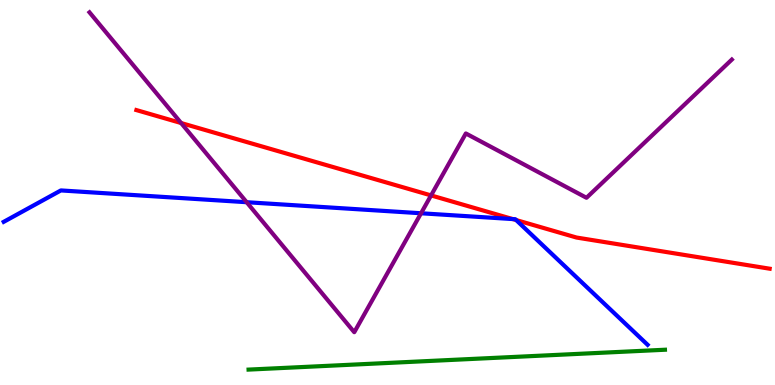[{'lines': ['blue', 'red'], 'intersections': [{'x': 6.62, 'y': 4.31}, {'x': 6.66, 'y': 4.28}]}, {'lines': ['green', 'red'], 'intersections': []}, {'lines': ['purple', 'red'], 'intersections': [{'x': 2.34, 'y': 6.8}, {'x': 5.56, 'y': 4.92}]}, {'lines': ['blue', 'green'], 'intersections': []}, {'lines': ['blue', 'purple'], 'intersections': [{'x': 3.18, 'y': 4.75}, {'x': 5.43, 'y': 4.46}]}, {'lines': ['green', 'purple'], 'intersections': []}]